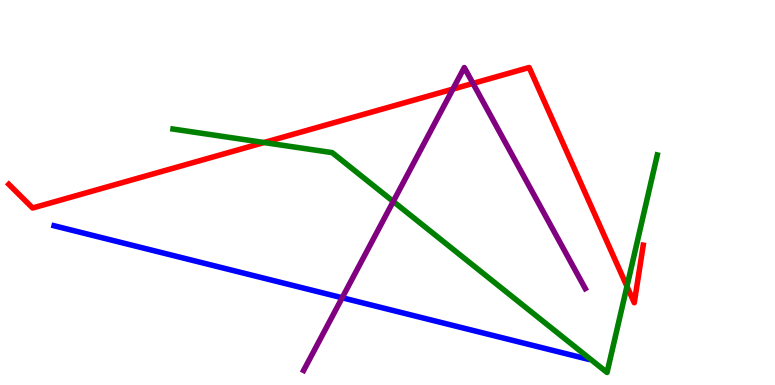[{'lines': ['blue', 'red'], 'intersections': []}, {'lines': ['green', 'red'], 'intersections': [{'x': 3.41, 'y': 6.3}, {'x': 8.09, 'y': 2.56}]}, {'lines': ['purple', 'red'], 'intersections': [{'x': 5.84, 'y': 7.69}, {'x': 6.1, 'y': 7.83}]}, {'lines': ['blue', 'green'], 'intersections': []}, {'lines': ['blue', 'purple'], 'intersections': [{'x': 4.42, 'y': 2.27}]}, {'lines': ['green', 'purple'], 'intersections': [{'x': 5.07, 'y': 4.77}]}]